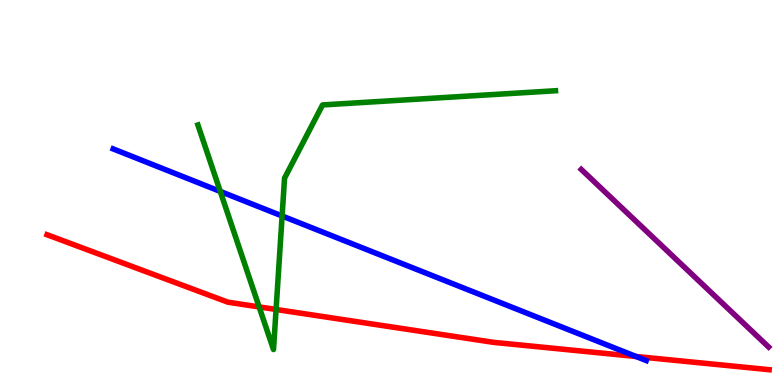[{'lines': ['blue', 'red'], 'intersections': [{'x': 8.21, 'y': 0.741}]}, {'lines': ['green', 'red'], 'intersections': [{'x': 3.34, 'y': 2.03}, {'x': 3.56, 'y': 1.96}]}, {'lines': ['purple', 'red'], 'intersections': []}, {'lines': ['blue', 'green'], 'intersections': [{'x': 2.84, 'y': 5.03}, {'x': 3.64, 'y': 4.39}]}, {'lines': ['blue', 'purple'], 'intersections': []}, {'lines': ['green', 'purple'], 'intersections': []}]